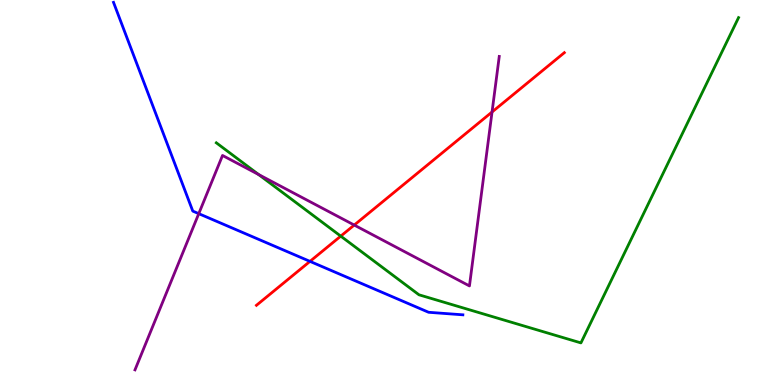[{'lines': ['blue', 'red'], 'intersections': [{'x': 4.0, 'y': 3.21}]}, {'lines': ['green', 'red'], 'intersections': [{'x': 4.4, 'y': 3.87}]}, {'lines': ['purple', 'red'], 'intersections': [{'x': 4.57, 'y': 4.15}, {'x': 6.35, 'y': 7.09}]}, {'lines': ['blue', 'green'], 'intersections': []}, {'lines': ['blue', 'purple'], 'intersections': [{'x': 2.56, 'y': 4.45}]}, {'lines': ['green', 'purple'], 'intersections': [{'x': 3.34, 'y': 5.47}]}]